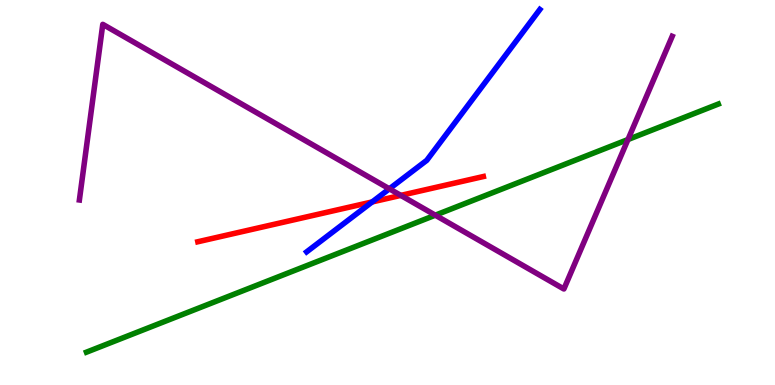[{'lines': ['blue', 'red'], 'intersections': [{'x': 4.8, 'y': 4.75}]}, {'lines': ['green', 'red'], 'intersections': []}, {'lines': ['purple', 'red'], 'intersections': [{'x': 5.17, 'y': 4.92}]}, {'lines': ['blue', 'green'], 'intersections': []}, {'lines': ['blue', 'purple'], 'intersections': [{'x': 5.02, 'y': 5.1}]}, {'lines': ['green', 'purple'], 'intersections': [{'x': 5.62, 'y': 4.41}, {'x': 8.1, 'y': 6.38}]}]